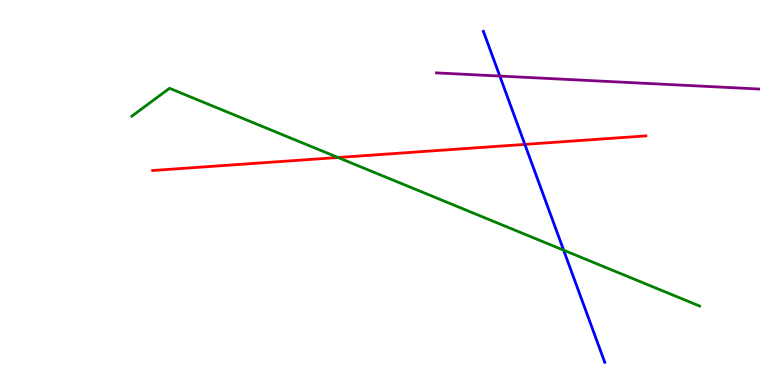[{'lines': ['blue', 'red'], 'intersections': [{'x': 6.77, 'y': 6.25}]}, {'lines': ['green', 'red'], 'intersections': [{'x': 4.36, 'y': 5.91}]}, {'lines': ['purple', 'red'], 'intersections': []}, {'lines': ['blue', 'green'], 'intersections': [{'x': 7.27, 'y': 3.5}]}, {'lines': ['blue', 'purple'], 'intersections': [{'x': 6.45, 'y': 8.02}]}, {'lines': ['green', 'purple'], 'intersections': []}]